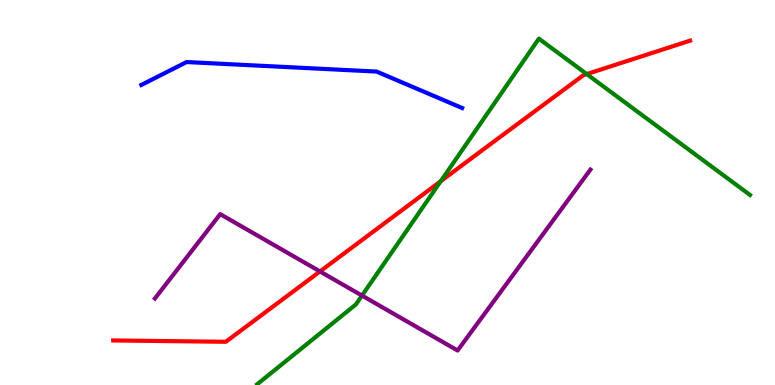[{'lines': ['blue', 'red'], 'intersections': []}, {'lines': ['green', 'red'], 'intersections': [{'x': 5.69, 'y': 5.29}, {'x': 7.57, 'y': 8.08}]}, {'lines': ['purple', 'red'], 'intersections': [{'x': 4.13, 'y': 2.95}]}, {'lines': ['blue', 'green'], 'intersections': []}, {'lines': ['blue', 'purple'], 'intersections': []}, {'lines': ['green', 'purple'], 'intersections': [{'x': 4.67, 'y': 2.32}]}]